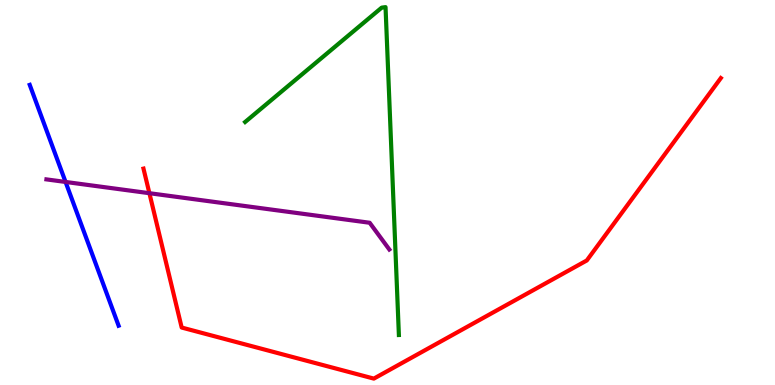[{'lines': ['blue', 'red'], 'intersections': []}, {'lines': ['green', 'red'], 'intersections': []}, {'lines': ['purple', 'red'], 'intersections': [{'x': 1.93, 'y': 4.98}]}, {'lines': ['blue', 'green'], 'intersections': []}, {'lines': ['blue', 'purple'], 'intersections': [{'x': 0.846, 'y': 5.27}]}, {'lines': ['green', 'purple'], 'intersections': []}]